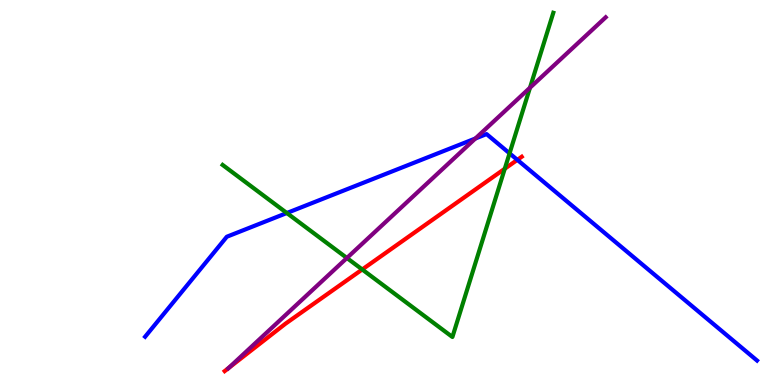[{'lines': ['blue', 'red'], 'intersections': [{'x': 6.68, 'y': 5.85}]}, {'lines': ['green', 'red'], 'intersections': [{'x': 4.67, 'y': 3.0}, {'x': 6.51, 'y': 5.62}]}, {'lines': ['purple', 'red'], 'intersections': [{'x': 2.95, 'y': 0.438}]}, {'lines': ['blue', 'green'], 'intersections': [{'x': 3.7, 'y': 4.47}, {'x': 6.57, 'y': 6.02}]}, {'lines': ['blue', 'purple'], 'intersections': [{'x': 6.13, 'y': 6.4}]}, {'lines': ['green', 'purple'], 'intersections': [{'x': 4.48, 'y': 3.3}, {'x': 6.84, 'y': 7.72}]}]